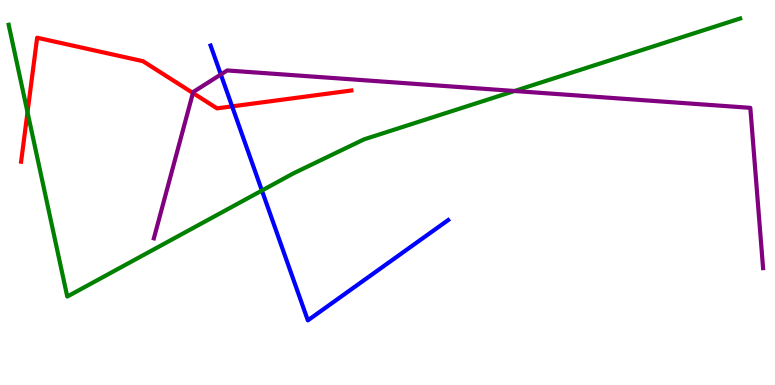[{'lines': ['blue', 'red'], 'intersections': [{'x': 3.0, 'y': 7.24}]}, {'lines': ['green', 'red'], 'intersections': [{'x': 0.355, 'y': 7.09}]}, {'lines': ['purple', 'red'], 'intersections': [{'x': 2.49, 'y': 7.58}]}, {'lines': ['blue', 'green'], 'intersections': [{'x': 3.38, 'y': 5.05}]}, {'lines': ['blue', 'purple'], 'intersections': [{'x': 2.85, 'y': 8.07}]}, {'lines': ['green', 'purple'], 'intersections': [{'x': 6.64, 'y': 7.64}]}]